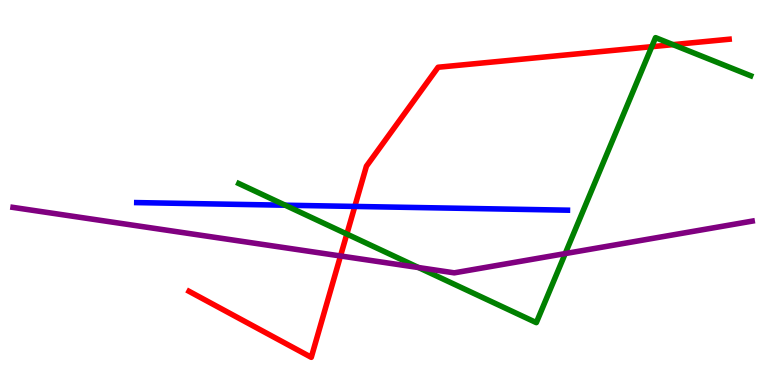[{'lines': ['blue', 'red'], 'intersections': [{'x': 4.58, 'y': 4.64}]}, {'lines': ['green', 'red'], 'intersections': [{'x': 4.48, 'y': 3.92}, {'x': 8.41, 'y': 8.79}, {'x': 8.68, 'y': 8.84}]}, {'lines': ['purple', 'red'], 'intersections': [{'x': 4.39, 'y': 3.35}]}, {'lines': ['blue', 'green'], 'intersections': [{'x': 3.68, 'y': 4.67}]}, {'lines': ['blue', 'purple'], 'intersections': []}, {'lines': ['green', 'purple'], 'intersections': [{'x': 5.4, 'y': 3.05}, {'x': 7.29, 'y': 3.41}]}]